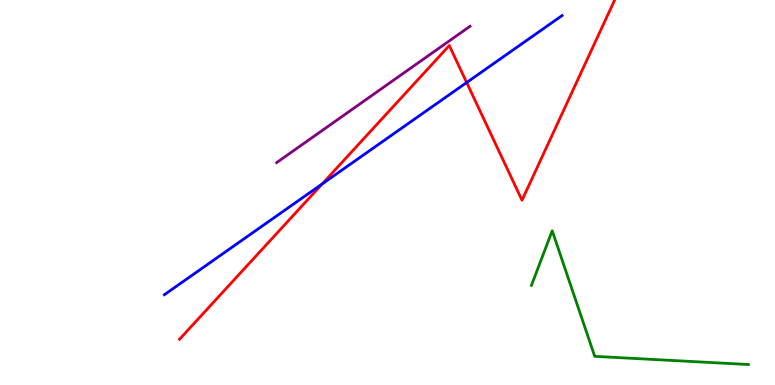[{'lines': ['blue', 'red'], 'intersections': [{'x': 4.16, 'y': 5.22}, {'x': 6.02, 'y': 7.86}]}, {'lines': ['green', 'red'], 'intersections': []}, {'lines': ['purple', 'red'], 'intersections': []}, {'lines': ['blue', 'green'], 'intersections': []}, {'lines': ['blue', 'purple'], 'intersections': []}, {'lines': ['green', 'purple'], 'intersections': []}]